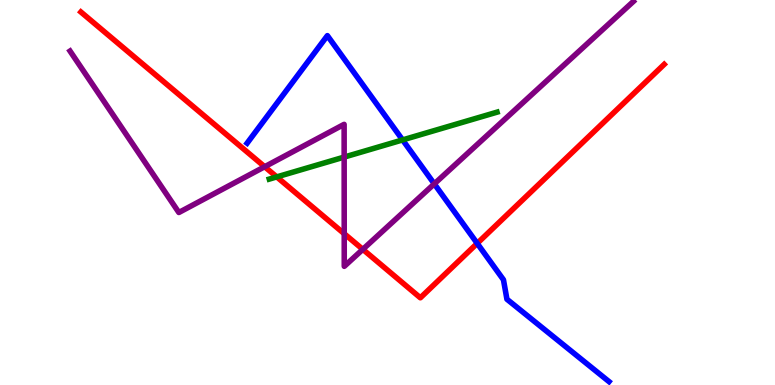[{'lines': ['blue', 'red'], 'intersections': [{'x': 6.16, 'y': 3.68}]}, {'lines': ['green', 'red'], 'intersections': [{'x': 3.57, 'y': 5.41}]}, {'lines': ['purple', 'red'], 'intersections': [{'x': 3.42, 'y': 5.67}, {'x': 4.44, 'y': 3.93}, {'x': 4.68, 'y': 3.52}]}, {'lines': ['blue', 'green'], 'intersections': [{'x': 5.19, 'y': 6.37}]}, {'lines': ['blue', 'purple'], 'intersections': [{'x': 5.6, 'y': 5.22}]}, {'lines': ['green', 'purple'], 'intersections': [{'x': 4.44, 'y': 5.92}]}]